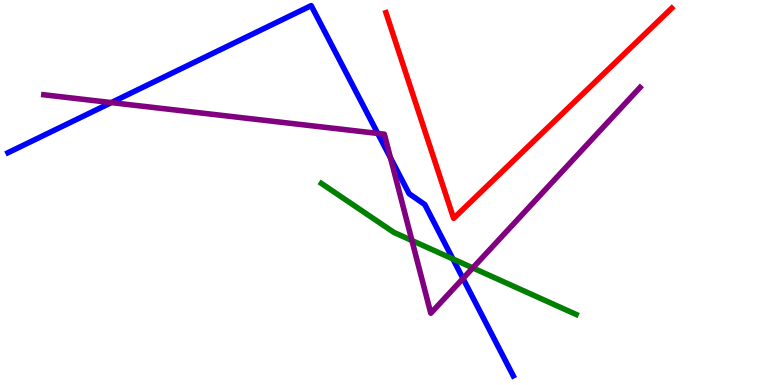[{'lines': ['blue', 'red'], 'intersections': []}, {'lines': ['green', 'red'], 'intersections': []}, {'lines': ['purple', 'red'], 'intersections': []}, {'lines': ['blue', 'green'], 'intersections': [{'x': 5.84, 'y': 3.27}]}, {'lines': ['blue', 'purple'], 'intersections': [{'x': 1.44, 'y': 7.34}, {'x': 4.87, 'y': 6.53}, {'x': 5.04, 'y': 5.9}, {'x': 5.97, 'y': 2.77}]}, {'lines': ['green', 'purple'], 'intersections': [{'x': 5.32, 'y': 3.75}, {'x': 6.1, 'y': 3.04}]}]